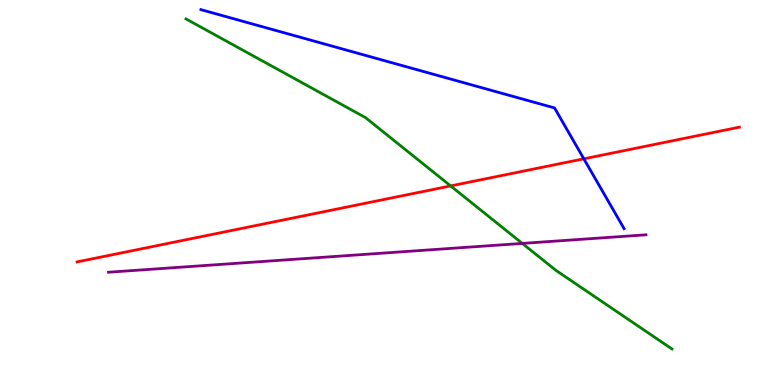[{'lines': ['blue', 'red'], 'intersections': [{'x': 7.53, 'y': 5.87}]}, {'lines': ['green', 'red'], 'intersections': [{'x': 5.81, 'y': 5.17}]}, {'lines': ['purple', 'red'], 'intersections': []}, {'lines': ['blue', 'green'], 'intersections': []}, {'lines': ['blue', 'purple'], 'intersections': []}, {'lines': ['green', 'purple'], 'intersections': [{'x': 6.74, 'y': 3.68}]}]